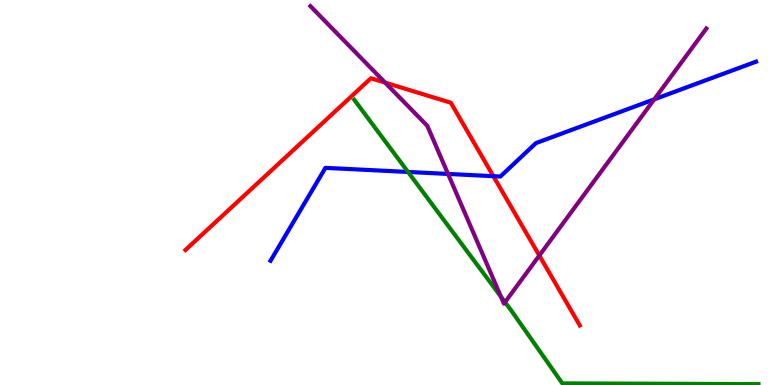[{'lines': ['blue', 'red'], 'intersections': [{'x': 6.37, 'y': 5.42}]}, {'lines': ['green', 'red'], 'intersections': []}, {'lines': ['purple', 'red'], 'intersections': [{'x': 4.97, 'y': 7.85}, {'x': 6.96, 'y': 3.36}]}, {'lines': ['blue', 'green'], 'intersections': [{'x': 5.26, 'y': 5.53}]}, {'lines': ['blue', 'purple'], 'intersections': [{'x': 5.78, 'y': 5.48}, {'x': 8.44, 'y': 7.42}]}, {'lines': ['green', 'purple'], 'intersections': [{'x': 6.46, 'y': 2.29}, {'x': 6.52, 'y': 2.15}]}]